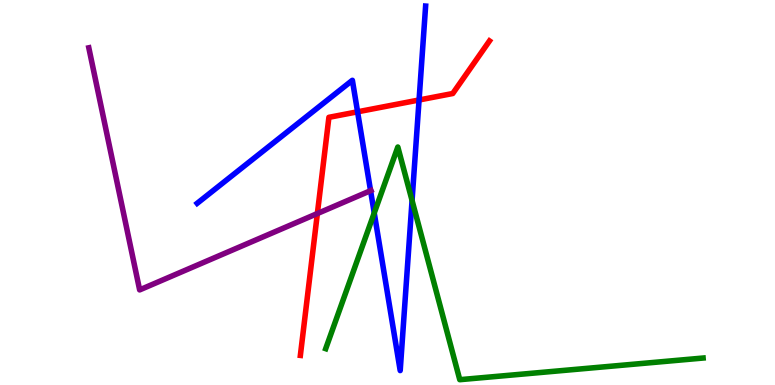[{'lines': ['blue', 'red'], 'intersections': [{'x': 4.61, 'y': 7.1}, {'x': 5.41, 'y': 7.4}]}, {'lines': ['green', 'red'], 'intersections': []}, {'lines': ['purple', 'red'], 'intersections': [{'x': 4.1, 'y': 4.45}]}, {'lines': ['blue', 'green'], 'intersections': [{'x': 4.83, 'y': 4.47}, {'x': 5.32, 'y': 4.79}]}, {'lines': ['blue', 'purple'], 'intersections': [{'x': 4.78, 'y': 5.05}]}, {'lines': ['green', 'purple'], 'intersections': []}]